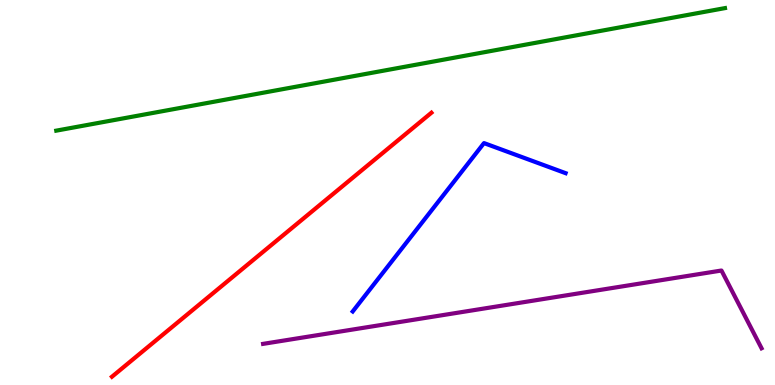[{'lines': ['blue', 'red'], 'intersections': []}, {'lines': ['green', 'red'], 'intersections': []}, {'lines': ['purple', 'red'], 'intersections': []}, {'lines': ['blue', 'green'], 'intersections': []}, {'lines': ['blue', 'purple'], 'intersections': []}, {'lines': ['green', 'purple'], 'intersections': []}]